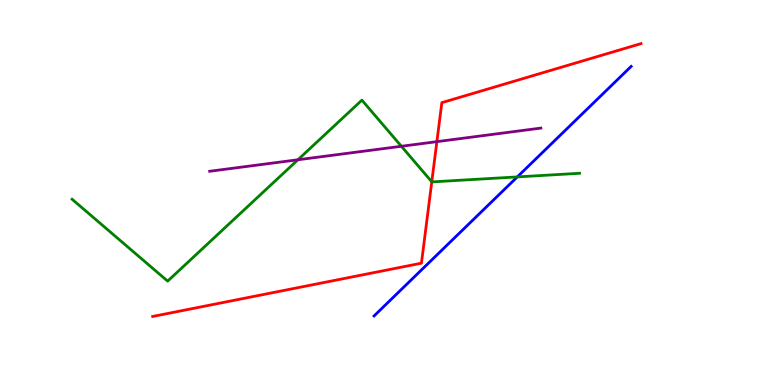[{'lines': ['blue', 'red'], 'intersections': []}, {'lines': ['green', 'red'], 'intersections': [{'x': 5.57, 'y': 5.28}]}, {'lines': ['purple', 'red'], 'intersections': [{'x': 5.64, 'y': 6.32}]}, {'lines': ['blue', 'green'], 'intersections': [{'x': 6.67, 'y': 5.4}]}, {'lines': ['blue', 'purple'], 'intersections': []}, {'lines': ['green', 'purple'], 'intersections': [{'x': 3.84, 'y': 5.85}, {'x': 5.18, 'y': 6.2}]}]